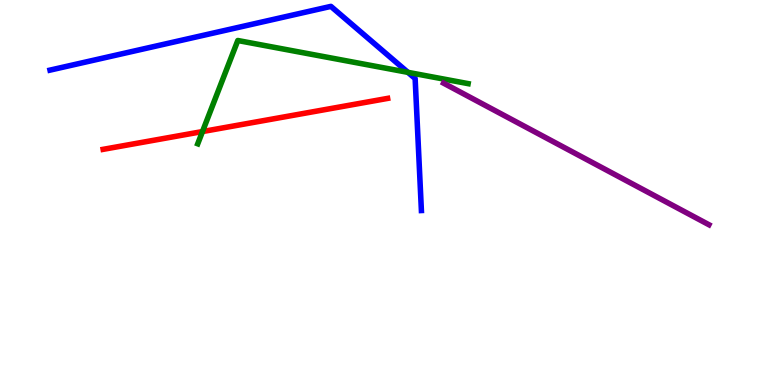[{'lines': ['blue', 'red'], 'intersections': []}, {'lines': ['green', 'red'], 'intersections': [{'x': 2.61, 'y': 6.58}]}, {'lines': ['purple', 'red'], 'intersections': []}, {'lines': ['blue', 'green'], 'intersections': [{'x': 5.26, 'y': 8.12}]}, {'lines': ['blue', 'purple'], 'intersections': []}, {'lines': ['green', 'purple'], 'intersections': []}]